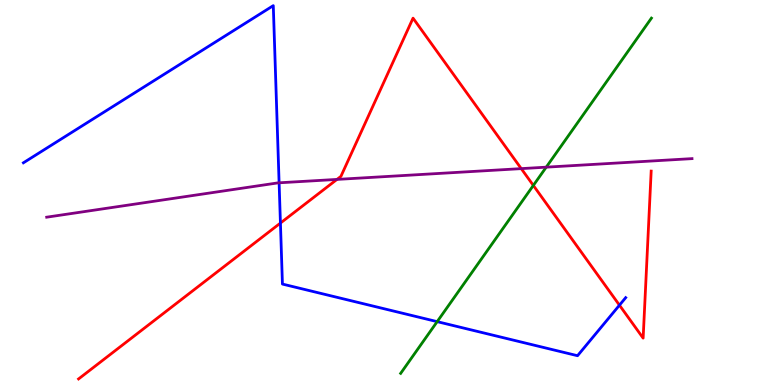[{'lines': ['blue', 'red'], 'intersections': [{'x': 3.62, 'y': 4.21}, {'x': 7.99, 'y': 2.07}]}, {'lines': ['green', 'red'], 'intersections': [{'x': 6.88, 'y': 5.18}]}, {'lines': ['purple', 'red'], 'intersections': [{'x': 4.35, 'y': 5.34}, {'x': 6.73, 'y': 5.62}]}, {'lines': ['blue', 'green'], 'intersections': [{'x': 5.64, 'y': 1.65}]}, {'lines': ['blue', 'purple'], 'intersections': [{'x': 3.6, 'y': 5.25}]}, {'lines': ['green', 'purple'], 'intersections': [{'x': 7.05, 'y': 5.66}]}]